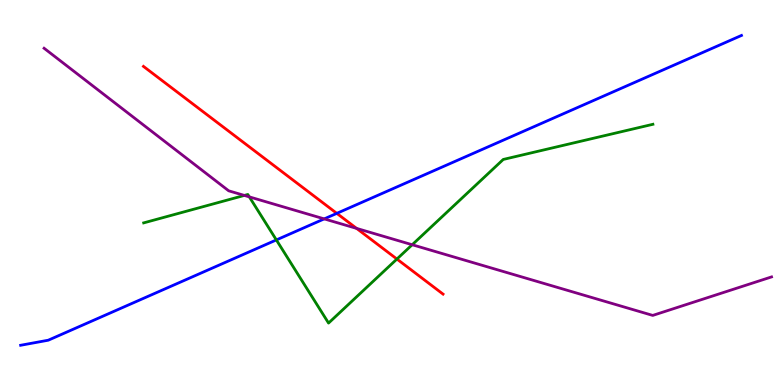[{'lines': ['blue', 'red'], 'intersections': [{'x': 4.35, 'y': 4.46}]}, {'lines': ['green', 'red'], 'intersections': [{'x': 5.12, 'y': 3.27}]}, {'lines': ['purple', 'red'], 'intersections': [{'x': 4.6, 'y': 4.07}]}, {'lines': ['blue', 'green'], 'intersections': [{'x': 3.57, 'y': 3.77}]}, {'lines': ['blue', 'purple'], 'intersections': [{'x': 4.18, 'y': 4.31}]}, {'lines': ['green', 'purple'], 'intersections': [{'x': 3.15, 'y': 4.92}, {'x': 3.22, 'y': 4.89}, {'x': 5.32, 'y': 3.64}]}]